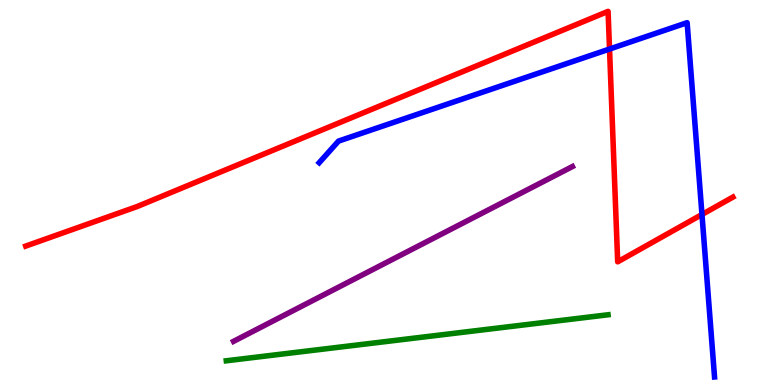[{'lines': ['blue', 'red'], 'intersections': [{'x': 7.86, 'y': 8.73}, {'x': 9.06, 'y': 4.43}]}, {'lines': ['green', 'red'], 'intersections': []}, {'lines': ['purple', 'red'], 'intersections': []}, {'lines': ['blue', 'green'], 'intersections': []}, {'lines': ['blue', 'purple'], 'intersections': []}, {'lines': ['green', 'purple'], 'intersections': []}]